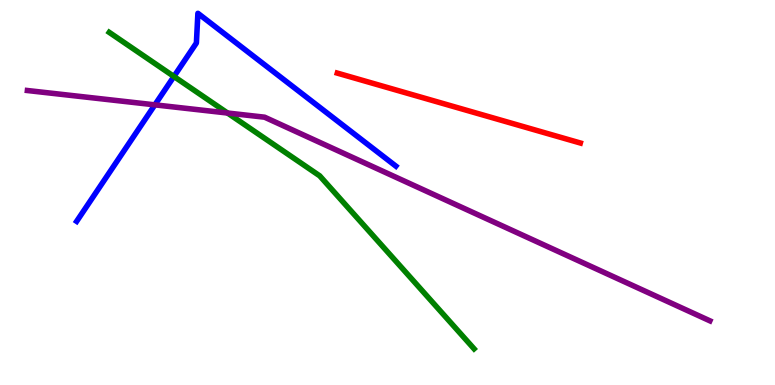[{'lines': ['blue', 'red'], 'intersections': []}, {'lines': ['green', 'red'], 'intersections': []}, {'lines': ['purple', 'red'], 'intersections': []}, {'lines': ['blue', 'green'], 'intersections': [{'x': 2.24, 'y': 8.01}]}, {'lines': ['blue', 'purple'], 'intersections': [{'x': 2.0, 'y': 7.28}]}, {'lines': ['green', 'purple'], 'intersections': [{'x': 2.94, 'y': 7.06}]}]